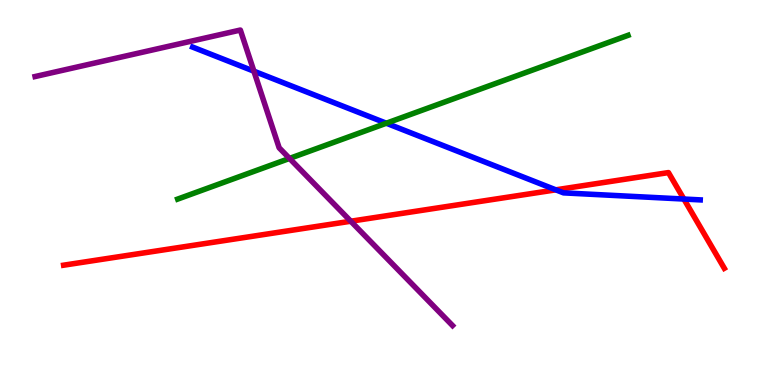[{'lines': ['blue', 'red'], 'intersections': [{'x': 7.17, 'y': 5.07}, {'x': 8.82, 'y': 4.83}]}, {'lines': ['green', 'red'], 'intersections': []}, {'lines': ['purple', 'red'], 'intersections': [{'x': 4.53, 'y': 4.25}]}, {'lines': ['blue', 'green'], 'intersections': [{'x': 4.98, 'y': 6.8}]}, {'lines': ['blue', 'purple'], 'intersections': [{'x': 3.28, 'y': 8.15}]}, {'lines': ['green', 'purple'], 'intersections': [{'x': 3.74, 'y': 5.89}]}]